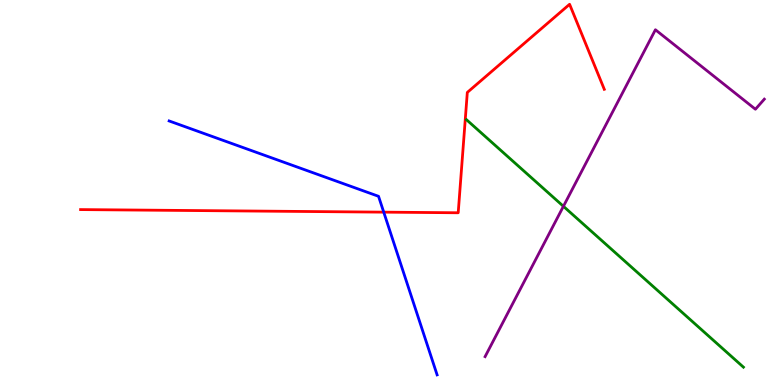[{'lines': ['blue', 'red'], 'intersections': [{'x': 4.95, 'y': 4.49}]}, {'lines': ['green', 'red'], 'intersections': []}, {'lines': ['purple', 'red'], 'intersections': []}, {'lines': ['blue', 'green'], 'intersections': []}, {'lines': ['blue', 'purple'], 'intersections': []}, {'lines': ['green', 'purple'], 'intersections': [{'x': 7.27, 'y': 4.64}]}]